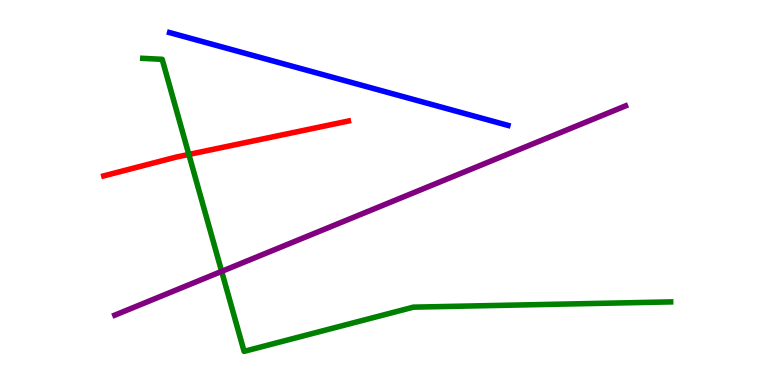[{'lines': ['blue', 'red'], 'intersections': []}, {'lines': ['green', 'red'], 'intersections': [{'x': 2.44, 'y': 5.99}]}, {'lines': ['purple', 'red'], 'intersections': []}, {'lines': ['blue', 'green'], 'intersections': []}, {'lines': ['blue', 'purple'], 'intersections': []}, {'lines': ['green', 'purple'], 'intersections': [{'x': 2.86, 'y': 2.95}]}]